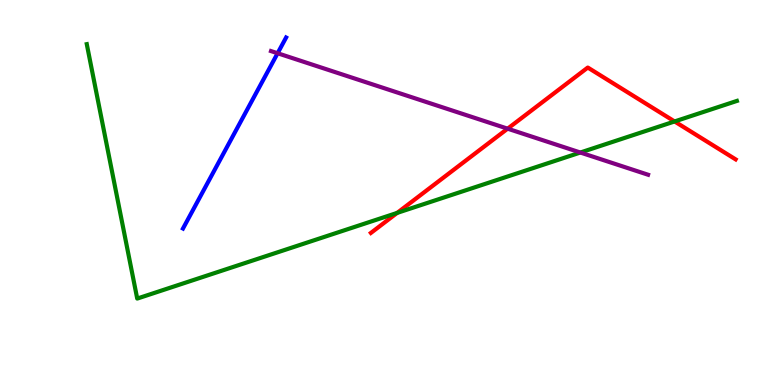[{'lines': ['blue', 'red'], 'intersections': []}, {'lines': ['green', 'red'], 'intersections': [{'x': 5.12, 'y': 4.47}, {'x': 8.7, 'y': 6.85}]}, {'lines': ['purple', 'red'], 'intersections': [{'x': 6.55, 'y': 6.66}]}, {'lines': ['blue', 'green'], 'intersections': []}, {'lines': ['blue', 'purple'], 'intersections': [{'x': 3.58, 'y': 8.62}]}, {'lines': ['green', 'purple'], 'intersections': [{'x': 7.49, 'y': 6.04}]}]